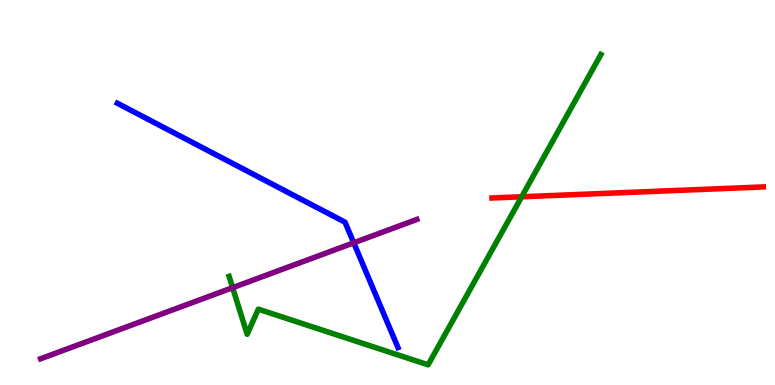[{'lines': ['blue', 'red'], 'intersections': []}, {'lines': ['green', 'red'], 'intersections': [{'x': 6.73, 'y': 4.89}]}, {'lines': ['purple', 'red'], 'intersections': []}, {'lines': ['blue', 'green'], 'intersections': []}, {'lines': ['blue', 'purple'], 'intersections': [{'x': 4.56, 'y': 3.69}]}, {'lines': ['green', 'purple'], 'intersections': [{'x': 3.0, 'y': 2.53}]}]